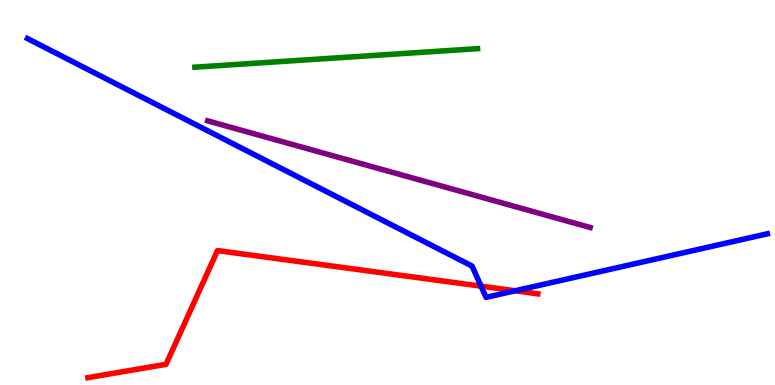[{'lines': ['blue', 'red'], 'intersections': [{'x': 6.21, 'y': 2.57}, {'x': 6.65, 'y': 2.45}]}, {'lines': ['green', 'red'], 'intersections': []}, {'lines': ['purple', 'red'], 'intersections': []}, {'lines': ['blue', 'green'], 'intersections': []}, {'lines': ['blue', 'purple'], 'intersections': []}, {'lines': ['green', 'purple'], 'intersections': []}]